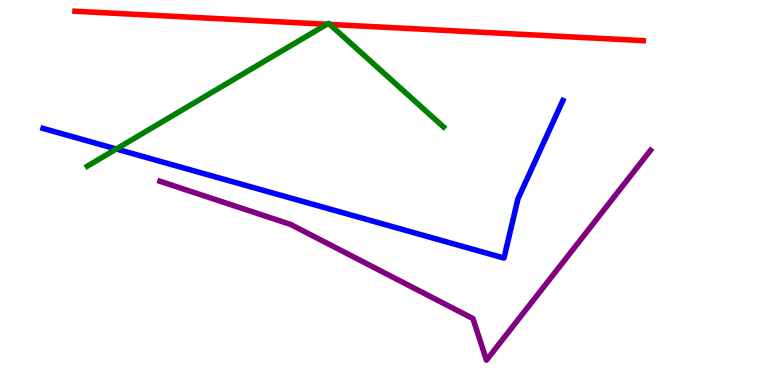[{'lines': ['blue', 'red'], 'intersections': []}, {'lines': ['green', 'red'], 'intersections': [{'x': 4.22, 'y': 9.37}, {'x': 4.26, 'y': 9.37}]}, {'lines': ['purple', 'red'], 'intersections': []}, {'lines': ['blue', 'green'], 'intersections': [{'x': 1.5, 'y': 6.13}]}, {'lines': ['blue', 'purple'], 'intersections': []}, {'lines': ['green', 'purple'], 'intersections': []}]